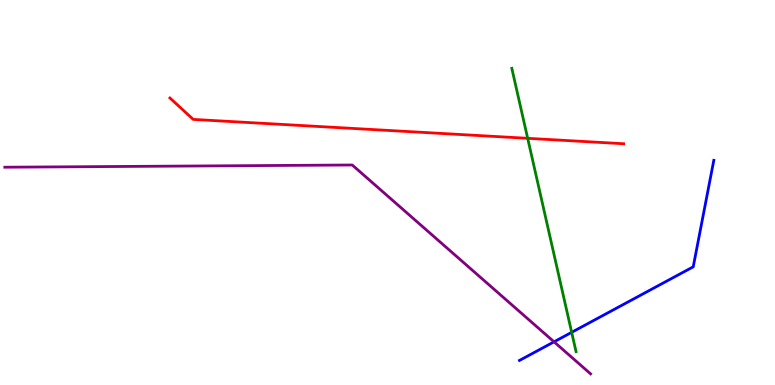[{'lines': ['blue', 'red'], 'intersections': []}, {'lines': ['green', 'red'], 'intersections': [{'x': 6.81, 'y': 6.41}]}, {'lines': ['purple', 'red'], 'intersections': []}, {'lines': ['blue', 'green'], 'intersections': [{'x': 7.38, 'y': 1.37}]}, {'lines': ['blue', 'purple'], 'intersections': [{'x': 7.15, 'y': 1.12}]}, {'lines': ['green', 'purple'], 'intersections': []}]